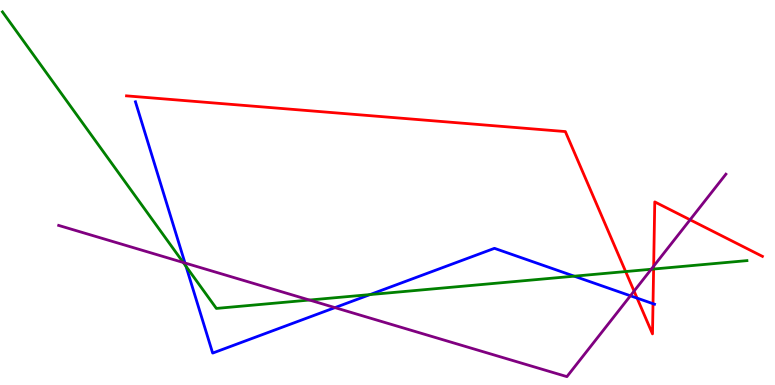[{'lines': ['blue', 'red'], 'intersections': [{'x': 8.22, 'y': 2.26}, {'x': 8.43, 'y': 2.11}]}, {'lines': ['green', 'red'], 'intersections': [{'x': 8.07, 'y': 2.95}, {'x': 8.43, 'y': 3.01}]}, {'lines': ['purple', 'red'], 'intersections': [{'x': 8.18, 'y': 2.44}, {'x': 8.43, 'y': 3.09}, {'x': 8.9, 'y': 4.29}]}, {'lines': ['blue', 'green'], 'intersections': [{'x': 2.4, 'y': 3.08}, {'x': 4.77, 'y': 2.35}, {'x': 7.41, 'y': 2.83}]}, {'lines': ['blue', 'purple'], 'intersections': [{'x': 2.39, 'y': 3.17}, {'x': 4.32, 'y': 2.01}, {'x': 8.13, 'y': 2.32}]}, {'lines': ['green', 'purple'], 'intersections': [{'x': 2.36, 'y': 3.18}, {'x': 3.99, 'y': 2.21}, {'x': 8.4, 'y': 3.01}]}]